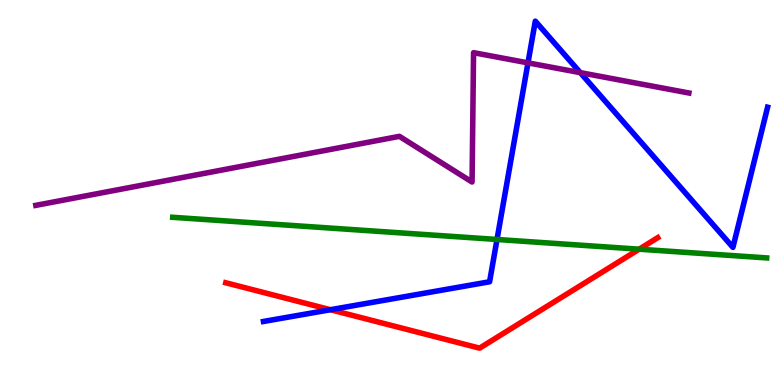[{'lines': ['blue', 'red'], 'intersections': [{'x': 4.26, 'y': 1.96}]}, {'lines': ['green', 'red'], 'intersections': [{'x': 8.25, 'y': 3.53}]}, {'lines': ['purple', 'red'], 'intersections': []}, {'lines': ['blue', 'green'], 'intersections': [{'x': 6.41, 'y': 3.78}]}, {'lines': ['blue', 'purple'], 'intersections': [{'x': 6.81, 'y': 8.37}, {'x': 7.49, 'y': 8.11}]}, {'lines': ['green', 'purple'], 'intersections': []}]